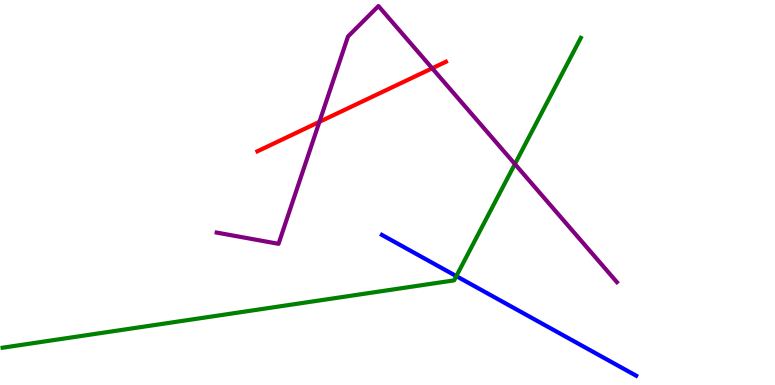[{'lines': ['blue', 'red'], 'intersections': []}, {'lines': ['green', 'red'], 'intersections': []}, {'lines': ['purple', 'red'], 'intersections': [{'x': 4.12, 'y': 6.84}, {'x': 5.58, 'y': 8.23}]}, {'lines': ['blue', 'green'], 'intersections': [{'x': 5.89, 'y': 2.83}]}, {'lines': ['blue', 'purple'], 'intersections': []}, {'lines': ['green', 'purple'], 'intersections': [{'x': 6.64, 'y': 5.74}]}]